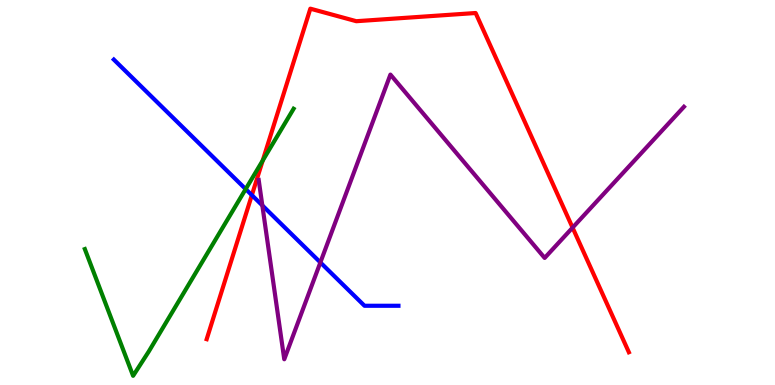[{'lines': ['blue', 'red'], 'intersections': [{'x': 3.25, 'y': 4.93}]}, {'lines': ['green', 'red'], 'intersections': [{'x': 3.39, 'y': 5.83}]}, {'lines': ['purple', 'red'], 'intersections': [{'x': 7.39, 'y': 4.09}]}, {'lines': ['blue', 'green'], 'intersections': [{'x': 3.17, 'y': 5.09}]}, {'lines': ['blue', 'purple'], 'intersections': [{'x': 3.38, 'y': 4.66}, {'x': 4.13, 'y': 3.18}]}, {'lines': ['green', 'purple'], 'intersections': []}]